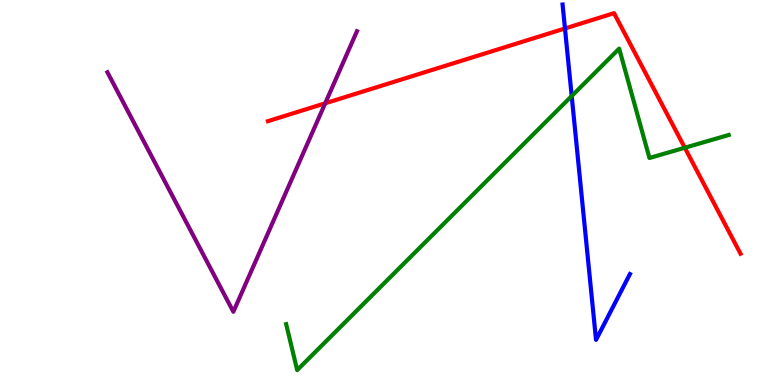[{'lines': ['blue', 'red'], 'intersections': [{'x': 7.29, 'y': 9.26}]}, {'lines': ['green', 'red'], 'intersections': [{'x': 8.84, 'y': 6.16}]}, {'lines': ['purple', 'red'], 'intersections': [{'x': 4.2, 'y': 7.32}]}, {'lines': ['blue', 'green'], 'intersections': [{'x': 7.38, 'y': 7.51}]}, {'lines': ['blue', 'purple'], 'intersections': []}, {'lines': ['green', 'purple'], 'intersections': []}]